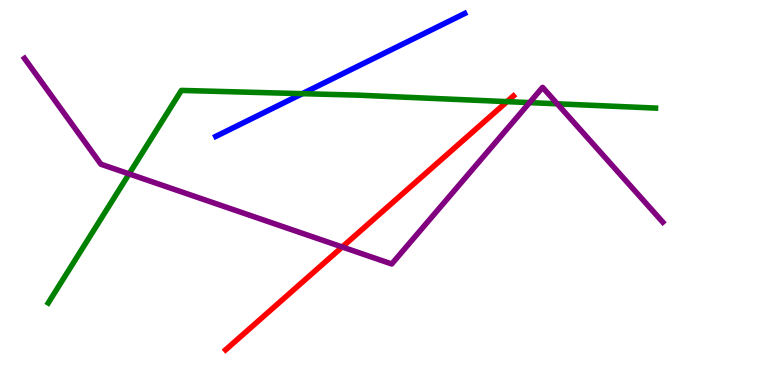[{'lines': ['blue', 'red'], 'intersections': []}, {'lines': ['green', 'red'], 'intersections': [{'x': 6.54, 'y': 7.36}]}, {'lines': ['purple', 'red'], 'intersections': [{'x': 4.42, 'y': 3.58}]}, {'lines': ['blue', 'green'], 'intersections': [{'x': 3.9, 'y': 7.57}]}, {'lines': ['blue', 'purple'], 'intersections': []}, {'lines': ['green', 'purple'], 'intersections': [{'x': 1.67, 'y': 5.48}, {'x': 6.83, 'y': 7.33}, {'x': 7.19, 'y': 7.3}]}]